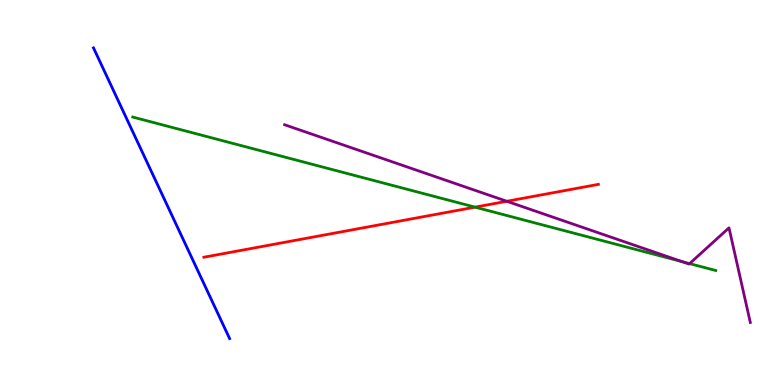[{'lines': ['blue', 'red'], 'intersections': []}, {'lines': ['green', 'red'], 'intersections': [{'x': 6.13, 'y': 4.62}]}, {'lines': ['purple', 'red'], 'intersections': [{'x': 6.54, 'y': 4.77}]}, {'lines': ['blue', 'green'], 'intersections': []}, {'lines': ['blue', 'purple'], 'intersections': []}, {'lines': ['green', 'purple'], 'intersections': [{'x': 8.8, 'y': 3.2}, {'x': 8.9, 'y': 3.15}]}]